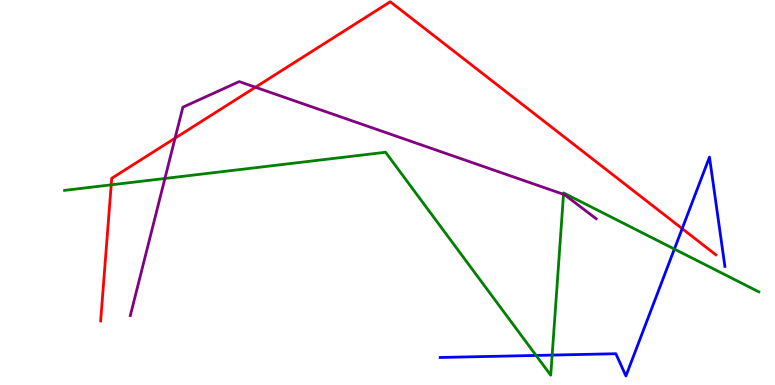[{'lines': ['blue', 'red'], 'intersections': [{'x': 8.8, 'y': 4.06}]}, {'lines': ['green', 'red'], 'intersections': [{'x': 1.43, 'y': 5.2}]}, {'lines': ['purple', 'red'], 'intersections': [{'x': 2.26, 'y': 6.41}, {'x': 3.3, 'y': 7.73}]}, {'lines': ['blue', 'green'], 'intersections': [{'x': 6.92, 'y': 0.768}, {'x': 7.12, 'y': 0.777}, {'x': 8.7, 'y': 3.53}]}, {'lines': ['blue', 'purple'], 'intersections': []}, {'lines': ['green', 'purple'], 'intersections': [{'x': 2.13, 'y': 5.36}, {'x': 7.27, 'y': 4.95}]}]